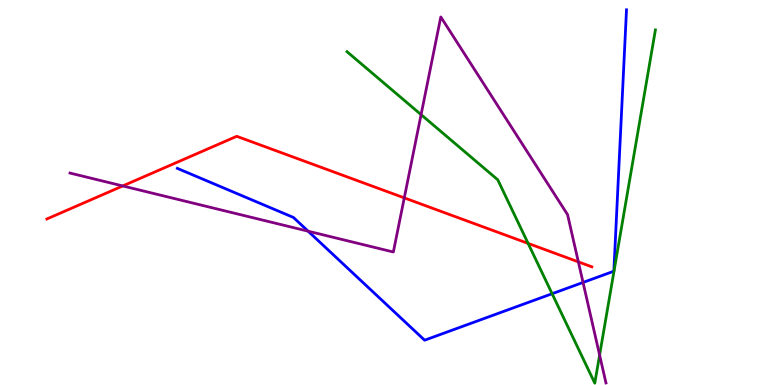[{'lines': ['blue', 'red'], 'intersections': []}, {'lines': ['green', 'red'], 'intersections': [{'x': 6.81, 'y': 3.68}]}, {'lines': ['purple', 'red'], 'intersections': [{'x': 1.58, 'y': 5.17}, {'x': 5.22, 'y': 4.86}, {'x': 7.46, 'y': 3.2}]}, {'lines': ['blue', 'green'], 'intersections': [{'x': 7.12, 'y': 2.37}]}, {'lines': ['blue', 'purple'], 'intersections': [{'x': 3.98, 'y': 4.0}, {'x': 7.52, 'y': 2.66}]}, {'lines': ['green', 'purple'], 'intersections': [{'x': 5.43, 'y': 7.02}, {'x': 7.74, 'y': 0.778}]}]